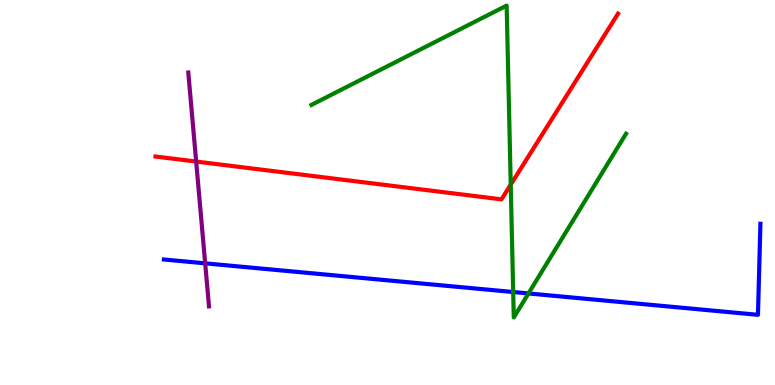[{'lines': ['blue', 'red'], 'intersections': []}, {'lines': ['green', 'red'], 'intersections': [{'x': 6.59, 'y': 5.2}]}, {'lines': ['purple', 'red'], 'intersections': [{'x': 2.53, 'y': 5.8}]}, {'lines': ['blue', 'green'], 'intersections': [{'x': 6.62, 'y': 2.42}, {'x': 6.82, 'y': 2.38}]}, {'lines': ['blue', 'purple'], 'intersections': [{'x': 2.65, 'y': 3.16}]}, {'lines': ['green', 'purple'], 'intersections': []}]